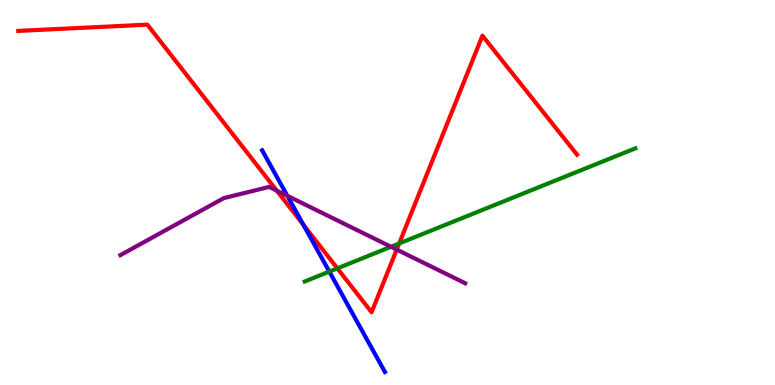[{'lines': ['blue', 'red'], 'intersections': [{'x': 3.92, 'y': 4.16}]}, {'lines': ['green', 'red'], 'intersections': [{'x': 4.35, 'y': 3.03}, {'x': 5.15, 'y': 3.68}]}, {'lines': ['purple', 'red'], 'intersections': [{'x': 3.57, 'y': 5.05}, {'x': 5.12, 'y': 3.52}]}, {'lines': ['blue', 'green'], 'intersections': [{'x': 4.25, 'y': 2.95}]}, {'lines': ['blue', 'purple'], 'intersections': [{'x': 3.71, 'y': 4.91}]}, {'lines': ['green', 'purple'], 'intersections': [{'x': 5.04, 'y': 3.59}]}]